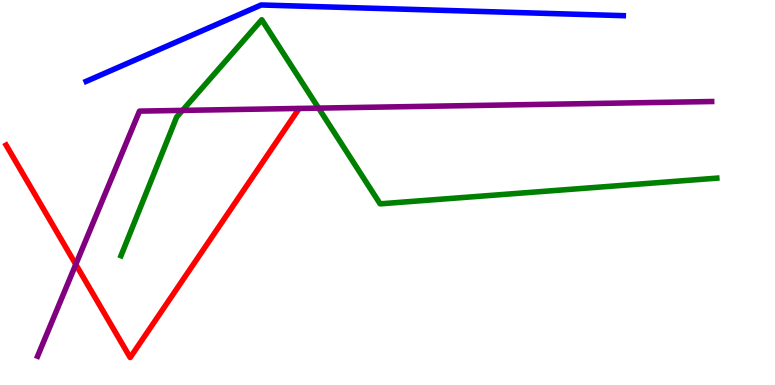[{'lines': ['blue', 'red'], 'intersections': []}, {'lines': ['green', 'red'], 'intersections': []}, {'lines': ['purple', 'red'], 'intersections': [{'x': 0.978, 'y': 3.13}]}, {'lines': ['blue', 'green'], 'intersections': []}, {'lines': ['blue', 'purple'], 'intersections': []}, {'lines': ['green', 'purple'], 'intersections': [{'x': 2.35, 'y': 7.13}, {'x': 4.11, 'y': 7.19}]}]